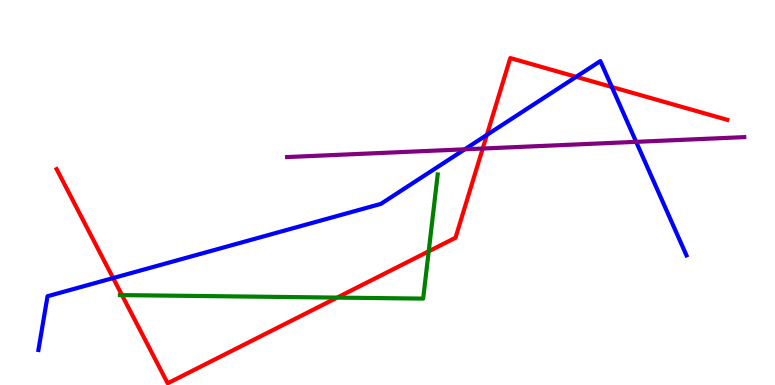[{'lines': ['blue', 'red'], 'intersections': [{'x': 1.46, 'y': 2.78}, {'x': 6.28, 'y': 6.5}, {'x': 7.43, 'y': 8.0}, {'x': 7.89, 'y': 7.74}]}, {'lines': ['green', 'red'], 'intersections': [{'x': 1.57, 'y': 2.34}, {'x': 4.35, 'y': 2.27}, {'x': 5.53, 'y': 3.47}]}, {'lines': ['purple', 'red'], 'intersections': [{'x': 6.23, 'y': 6.14}]}, {'lines': ['blue', 'green'], 'intersections': []}, {'lines': ['blue', 'purple'], 'intersections': [{'x': 6.0, 'y': 6.12}, {'x': 8.21, 'y': 6.32}]}, {'lines': ['green', 'purple'], 'intersections': []}]